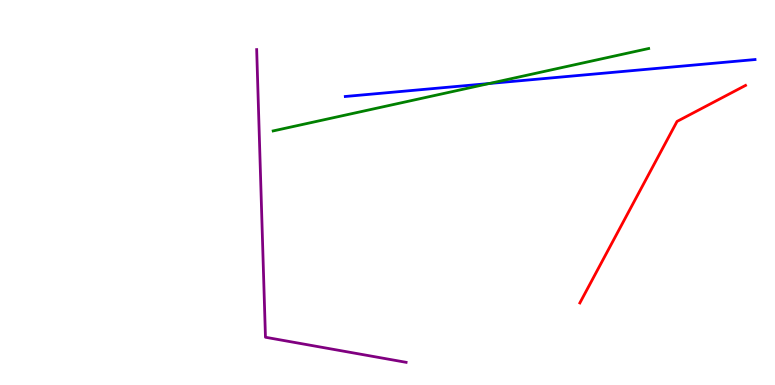[{'lines': ['blue', 'red'], 'intersections': []}, {'lines': ['green', 'red'], 'intersections': []}, {'lines': ['purple', 'red'], 'intersections': []}, {'lines': ['blue', 'green'], 'intersections': [{'x': 6.31, 'y': 7.83}]}, {'lines': ['blue', 'purple'], 'intersections': []}, {'lines': ['green', 'purple'], 'intersections': []}]